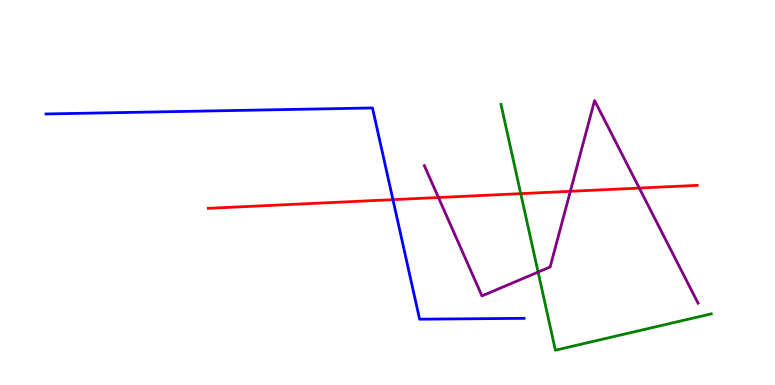[{'lines': ['blue', 'red'], 'intersections': [{'x': 5.07, 'y': 4.81}]}, {'lines': ['green', 'red'], 'intersections': [{'x': 6.72, 'y': 4.97}]}, {'lines': ['purple', 'red'], 'intersections': [{'x': 5.66, 'y': 4.87}, {'x': 7.36, 'y': 5.03}, {'x': 8.25, 'y': 5.11}]}, {'lines': ['blue', 'green'], 'intersections': []}, {'lines': ['blue', 'purple'], 'intersections': []}, {'lines': ['green', 'purple'], 'intersections': [{'x': 6.94, 'y': 2.93}]}]